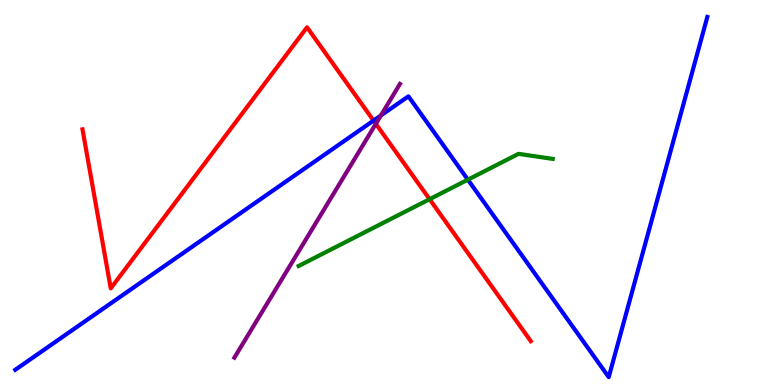[{'lines': ['blue', 'red'], 'intersections': [{'x': 4.82, 'y': 6.87}]}, {'lines': ['green', 'red'], 'intersections': [{'x': 5.54, 'y': 4.83}]}, {'lines': ['purple', 'red'], 'intersections': [{'x': 4.85, 'y': 6.78}]}, {'lines': ['blue', 'green'], 'intersections': [{'x': 6.04, 'y': 5.33}]}, {'lines': ['blue', 'purple'], 'intersections': [{'x': 4.91, 'y': 7.0}]}, {'lines': ['green', 'purple'], 'intersections': []}]